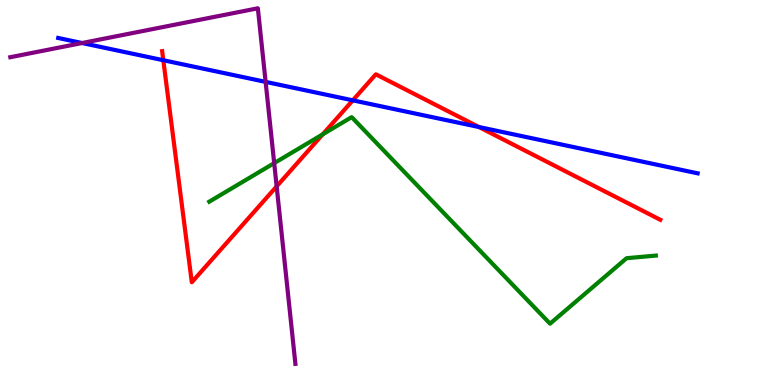[{'lines': ['blue', 'red'], 'intersections': [{'x': 2.11, 'y': 8.44}, {'x': 4.55, 'y': 7.39}, {'x': 6.18, 'y': 6.7}]}, {'lines': ['green', 'red'], 'intersections': [{'x': 4.16, 'y': 6.51}]}, {'lines': ['purple', 'red'], 'intersections': [{'x': 3.57, 'y': 5.16}]}, {'lines': ['blue', 'green'], 'intersections': []}, {'lines': ['blue', 'purple'], 'intersections': [{'x': 1.06, 'y': 8.88}, {'x': 3.43, 'y': 7.87}]}, {'lines': ['green', 'purple'], 'intersections': [{'x': 3.54, 'y': 5.76}]}]